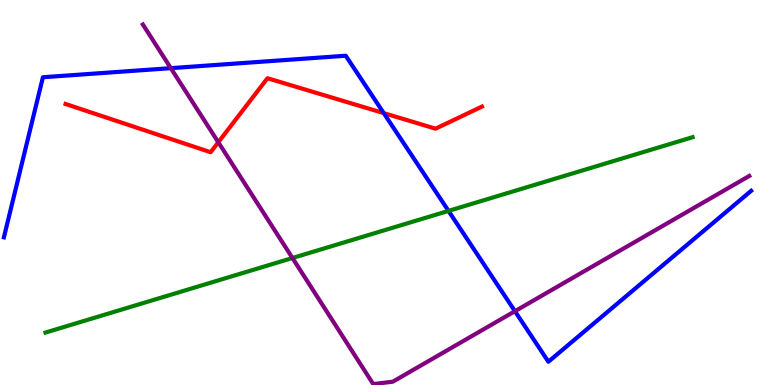[{'lines': ['blue', 'red'], 'intersections': [{'x': 4.95, 'y': 7.06}]}, {'lines': ['green', 'red'], 'intersections': []}, {'lines': ['purple', 'red'], 'intersections': [{'x': 2.82, 'y': 6.31}]}, {'lines': ['blue', 'green'], 'intersections': [{'x': 5.79, 'y': 4.52}]}, {'lines': ['blue', 'purple'], 'intersections': [{'x': 2.2, 'y': 8.23}, {'x': 6.64, 'y': 1.92}]}, {'lines': ['green', 'purple'], 'intersections': [{'x': 3.77, 'y': 3.3}]}]